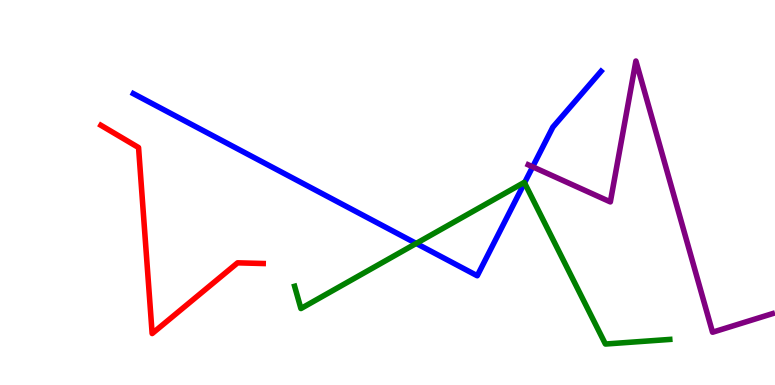[{'lines': ['blue', 'red'], 'intersections': []}, {'lines': ['green', 'red'], 'intersections': []}, {'lines': ['purple', 'red'], 'intersections': []}, {'lines': ['blue', 'green'], 'intersections': [{'x': 5.37, 'y': 3.68}, {'x': 6.77, 'y': 5.25}]}, {'lines': ['blue', 'purple'], 'intersections': [{'x': 6.87, 'y': 5.67}]}, {'lines': ['green', 'purple'], 'intersections': []}]